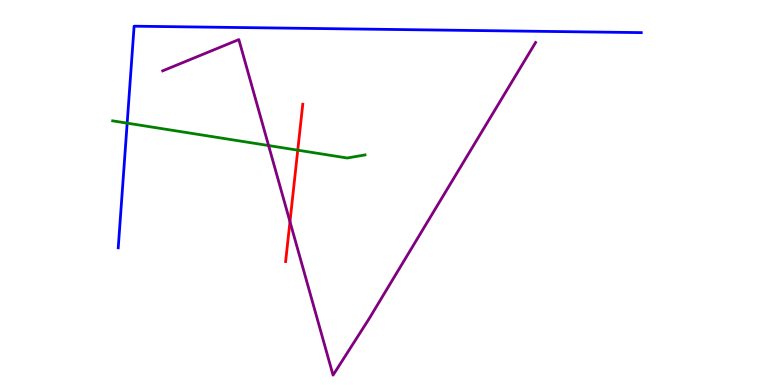[{'lines': ['blue', 'red'], 'intersections': []}, {'lines': ['green', 'red'], 'intersections': [{'x': 3.84, 'y': 6.1}]}, {'lines': ['purple', 'red'], 'intersections': [{'x': 3.74, 'y': 4.24}]}, {'lines': ['blue', 'green'], 'intersections': [{'x': 1.64, 'y': 6.8}]}, {'lines': ['blue', 'purple'], 'intersections': []}, {'lines': ['green', 'purple'], 'intersections': [{'x': 3.47, 'y': 6.22}]}]